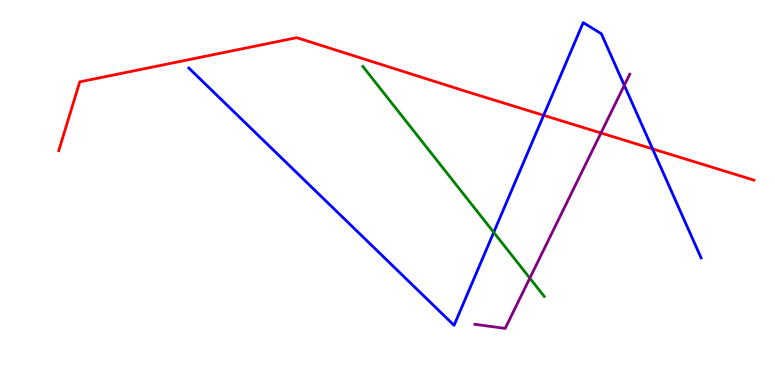[{'lines': ['blue', 'red'], 'intersections': [{'x': 7.01, 'y': 7.0}, {'x': 8.42, 'y': 6.13}]}, {'lines': ['green', 'red'], 'intersections': []}, {'lines': ['purple', 'red'], 'intersections': [{'x': 7.75, 'y': 6.55}]}, {'lines': ['blue', 'green'], 'intersections': [{'x': 6.37, 'y': 3.96}]}, {'lines': ['blue', 'purple'], 'intersections': [{'x': 8.06, 'y': 7.78}]}, {'lines': ['green', 'purple'], 'intersections': [{'x': 6.84, 'y': 2.78}]}]